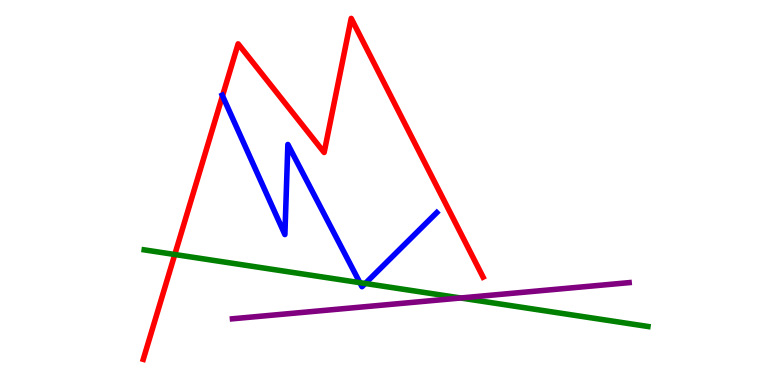[{'lines': ['blue', 'red'], 'intersections': [{'x': 2.87, 'y': 7.51}]}, {'lines': ['green', 'red'], 'intersections': [{'x': 2.26, 'y': 3.39}]}, {'lines': ['purple', 'red'], 'intersections': []}, {'lines': ['blue', 'green'], 'intersections': [{'x': 4.64, 'y': 2.66}, {'x': 4.71, 'y': 2.64}]}, {'lines': ['blue', 'purple'], 'intersections': []}, {'lines': ['green', 'purple'], 'intersections': [{'x': 5.94, 'y': 2.26}]}]